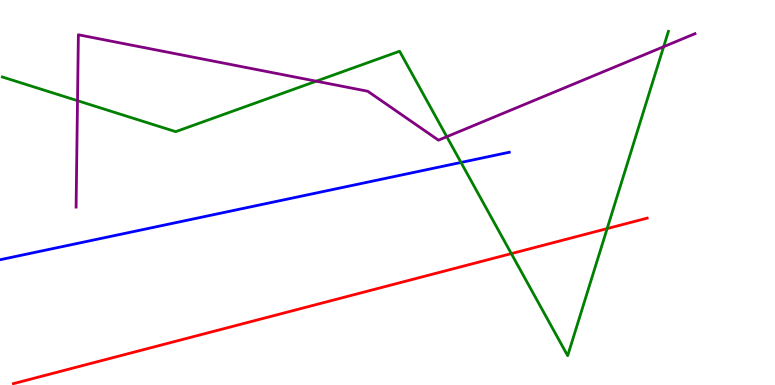[{'lines': ['blue', 'red'], 'intersections': []}, {'lines': ['green', 'red'], 'intersections': [{'x': 6.6, 'y': 3.41}, {'x': 7.83, 'y': 4.06}]}, {'lines': ['purple', 'red'], 'intersections': []}, {'lines': ['blue', 'green'], 'intersections': [{'x': 5.95, 'y': 5.78}]}, {'lines': ['blue', 'purple'], 'intersections': []}, {'lines': ['green', 'purple'], 'intersections': [{'x': 1.0, 'y': 7.38}, {'x': 4.08, 'y': 7.89}, {'x': 5.77, 'y': 6.45}, {'x': 8.56, 'y': 8.79}]}]